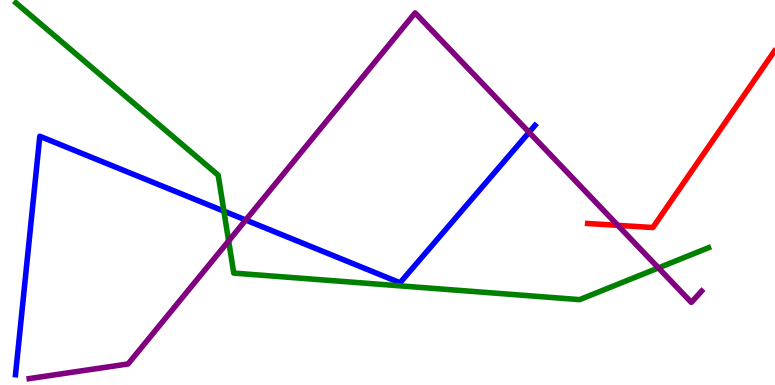[{'lines': ['blue', 'red'], 'intersections': []}, {'lines': ['green', 'red'], 'intersections': []}, {'lines': ['purple', 'red'], 'intersections': [{'x': 7.97, 'y': 4.15}]}, {'lines': ['blue', 'green'], 'intersections': [{'x': 2.89, 'y': 4.52}]}, {'lines': ['blue', 'purple'], 'intersections': [{'x': 3.17, 'y': 4.29}, {'x': 6.83, 'y': 6.56}]}, {'lines': ['green', 'purple'], 'intersections': [{'x': 2.95, 'y': 3.74}, {'x': 8.5, 'y': 3.04}]}]